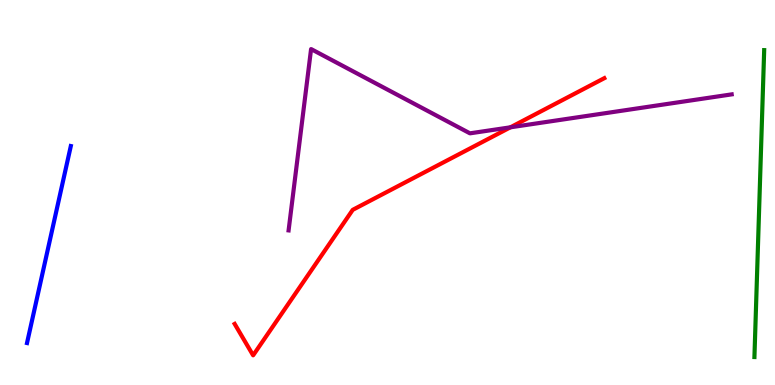[{'lines': ['blue', 'red'], 'intersections': []}, {'lines': ['green', 'red'], 'intersections': []}, {'lines': ['purple', 'red'], 'intersections': [{'x': 6.59, 'y': 6.69}]}, {'lines': ['blue', 'green'], 'intersections': []}, {'lines': ['blue', 'purple'], 'intersections': []}, {'lines': ['green', 'purple'], 'intersections': []}]